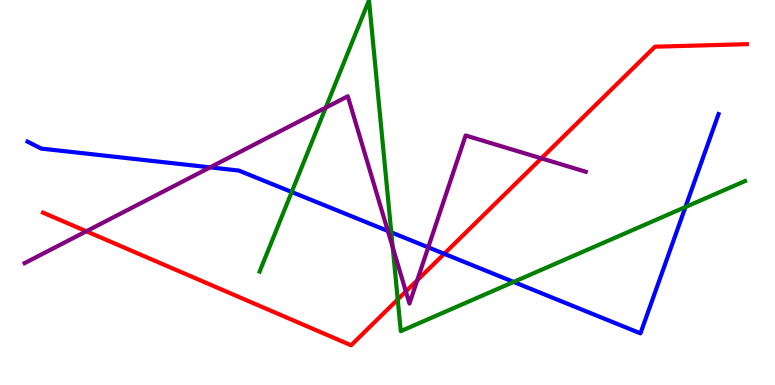[{'lines': ['blue', 'red'], 'intersections': [{'x': 5.73, 'y': 3.41}]}, {'lines': ['green', 'red'], 'intersections': [{'x': 5.13, 'y': 2.22}]}, {'lines': ['purple', 'red'], 'intersections': [{'x': 1.11, 'y': 3.99}, {'x': 5.24, 'y': 2.43}, {'x': 5.38, 'y': 2.72}, {'x': 6.99, 'y': 5.89}]}, {'lines': ['blue', 'green'], 'intersections': [{'x': 3.76, 'y': 5.01}, {'x': 5.05, 'y': 3.96}, {'x': 6.63, 'y': 2.68}, {'x': 8.84, 'y': 4.62}]}, {'lines': ['blue', 'purple'], 'intersections': [{'x': 2.71, 'y': 5.65}, {'x': 5.0, 'y': 4.0}, {'x': 5.53, 'y': 3.58}]}, {'lines': ['green', 'purple'], 'intersections': [{'x': 4.2, 'y': 7.2}, {'x': 5.07, 'y': 3.58}]}]